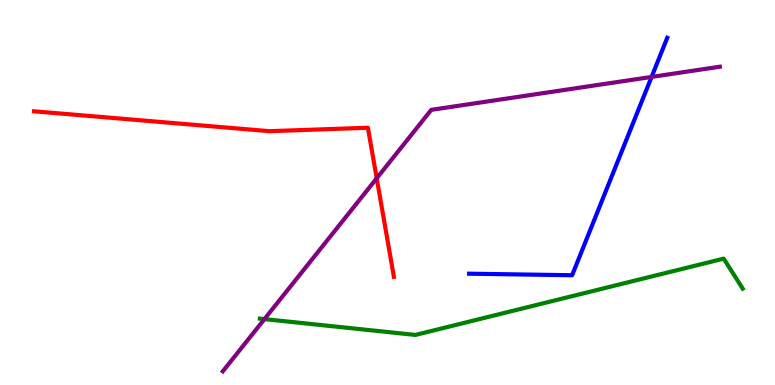[{'lines': ['blue', 'red'], 'intersections': []}, {'lines': ['green', 'red'], 'intersections': []}, {'lines': ['purple', 'red'], 'intersections': [{'x': 4.86, 'y': 5.37}]}, {'lines': ['blue', 'green'], 'intersections': []}, {'lines': ['blue', 'purple'], 'intersections': [{'x': 8.41, 'y': 8.0}]}, {'lines': ['green', 'purple'], 'intersections': [{'x': 3.41, 'y': 1.71}]}]